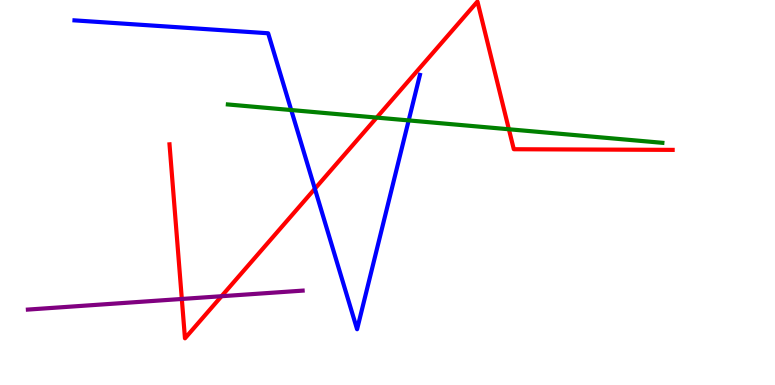[{'lines': ['blue', 'red'], 'intersections': [{'x': 4.06, 'y': 5.1}]}, {'lines': ['green', 'red'], 'intersections': [{'x': 4.86, 'y': 6.95}, {'x': 6.57, 'y': 6.64}]}, {'lines': ['purple', 'red'], 'intersections': [{'x': 2.35, 'y': 2.23}, {'x': 2.86, 'y': 2.31}]}, {'lines': ['blue', 'green'], 'intersections': [{'x': 3.76, 'y': 7.14}, {'x': 5.27, 'y': 6.87}]}, {'lines': ['blue', 'purple'], 'intersections': []}, {'lines': ['green', 'purple'], 'intersections': []}]